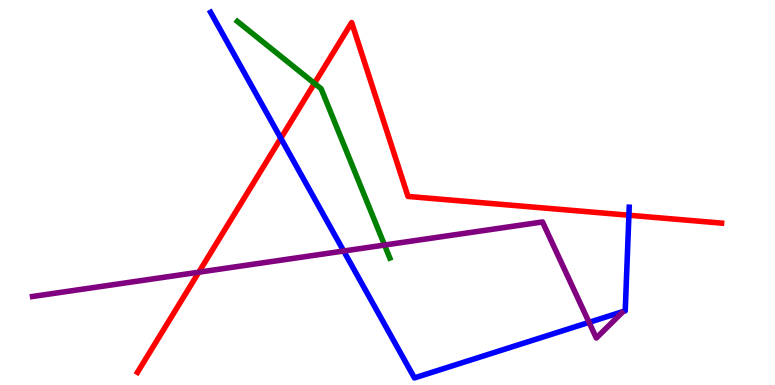[{'lines': ['blue', 'red'], 'intersections': [{'x': 3.62, 'y': 6.41}, {'x': 8.11, 'y': 4.41}]}, {'lines': ['green', 'red'], 'intersections': [{'x': 4.06, 'y': 7.83}]}, {'lines': ['purple', 'red'], 'intersections': [{'x': 2.57, 'y': 2.93}]}, {'lines': ['blue', 'green'], 'intersections': []}, {'lines': ['blue', 'purple'], 'intersections': [{'x': 4.43, 'y': 3.48}, {'x': 7.6, 'y': 1.63}]}, {'lines': ['green', 'purple'], 'intersections': [{'x': 4.96, 'y': 3.64}]}]